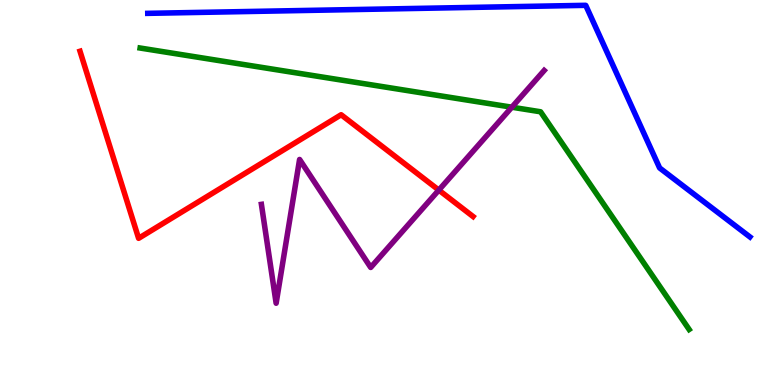[{'lines': ['blue', 'red'], 'intersections': []}, {'lines': ['green', 'red'], 'intersections': []}, {'lines': ['purple', 'red'], 'intersections': [{'x': 5.66, 'y': 5.06}]}, {'lines': ['blue', 'green'], 'intersections': []}, {'lines': ['blue', 'purple'], 'intersections': []}, {'lines': ['green', 'purple'], 'intersections': [{'x': 6.6, 'y': 7.22}]}]